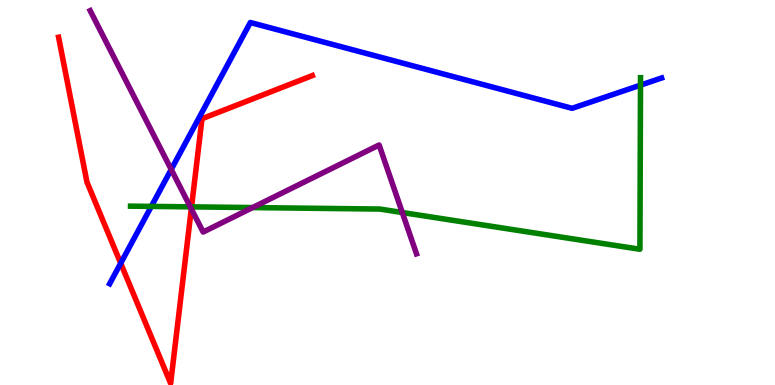[{'lines': ['blue', 'red'], 'intersections': [{'x': 1.56, 'y': 3.16}]}, {'lines': ['green', 'red'], 'intersections': [{'x': 2.47, 'y': 4.63}]}, {'lines': ['purple', 'red'], 'intersections': [{'x': 2.47, 'y': 4.58}]}, {'lines': ['blue', 'green'], 'intersections': [{'x': 1.95, 'y': 4.64}, {'x': 8.26, 'y': 7.79}]}, {'lines': ['blue', 'purple'], 'intersections': [{'x': 2.21, 'y': 5.6}]}, {'lines': ['green', 'purple'], 'intersections': [{'x': 2.46, 'y': 4.63}, {'x': 3.26, 'y': 4.61}, {'x': 5.19, 'y': 4.48}]}]